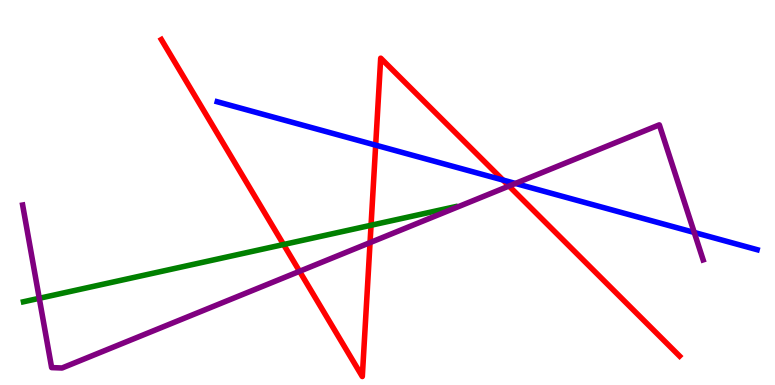[{'lines': ['blue', 'red'], 'intersections': [{'x': 4.85, 'y': 6.23}, {'x': 6.49, 'y': 5.32}]}, {'lines': ['green', 'red'], 'intersections': [{'x': 3.66, 'y': 3.65}, {'x': 4.79, 'y': 4.15}]}, {'lines': ['purple', 'red'], 'intersections': [{'x': 3.87, 'y': 2.95}, {'x': 4.77, 'y': 3.7}, {'x': 6.57, 'y': 5.17}]}, {'lines': ['blue', 'green'], 'intersections': []}, {'lines': ['blue', 'purple'], 'intersections': [{'x': 6.65, 'y': 5.24}, {'x': 8.96, 'y': 3.96}]}, {'lines': ['green', 'purple'], 'intersections': [{'x': 0.507, 'y': 2.25}]}]